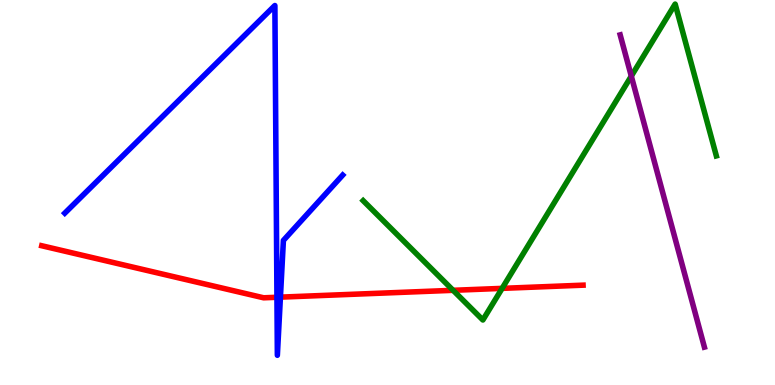[{'lines': ['blue', 'red'], 'intersections': [{'x': 3.57, 'y': 2.28}, {'x': 3.62, 'y': 2.28}]}, {'lines': ['green', 'red'], 'intersections': [{'x': 5.85, 'y': 2.46}, {'x': 6.48, 'y': 2.51}]}, {'lines': ['purple', 'red'], 'intersections': []}, {'lines': ['blue', 'green'], 'intersections': []}, {'lines': ['blue', 'purple'], 'intersections': []}, {'lines': ['green', 'purple'], 'intersections': [{'x': 8.15, 'y': 8.02}]}]